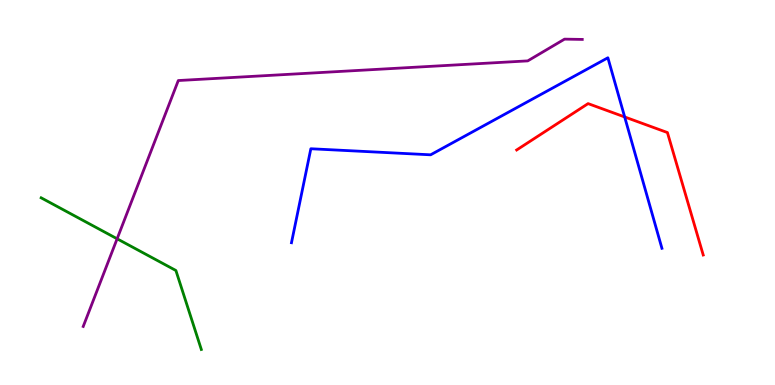[{'lines': ['blue', 'red'], 'intersections': [{'x': 8.06, 'y': 6.96}]}, {'lines': ['green', 'red'], 'intersections': []}, {'lines': ['purple', 'red'], 'intersections': []}, {'lines': ['blue', 'green'], 'intersections': []}, {'lines': ['blue', 'purple'], 'intersections': []}, {'lines': ['green', 'purple'], 'intersections': [{'x': 1.51, 'y': 3.8}]}]